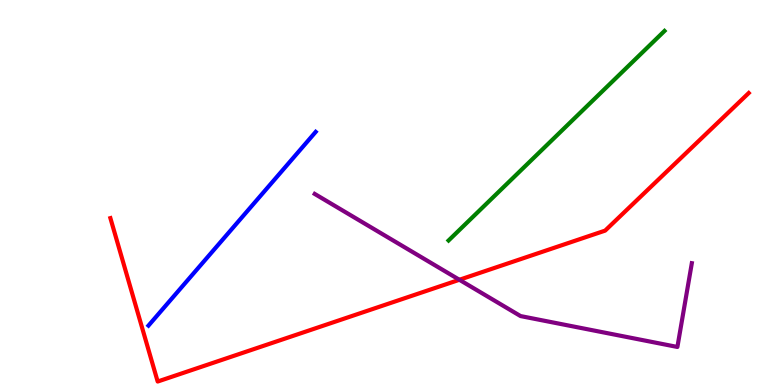[{'lines': ['blue', 'red'], 'intersections': []}, {'lines': ['green', 'red'], 'intersections': []}, {'lines': ['purple', 'red'], 'intersections': [{'x': 5.93, 'y': 2.73}]}, {'lines': ['blue', 'green'], 'intersections': []}, {'lines': ['blue', 'purple'], 'intersections': []}, {'lines': ['green', 'purple'], 'intersections': []}]